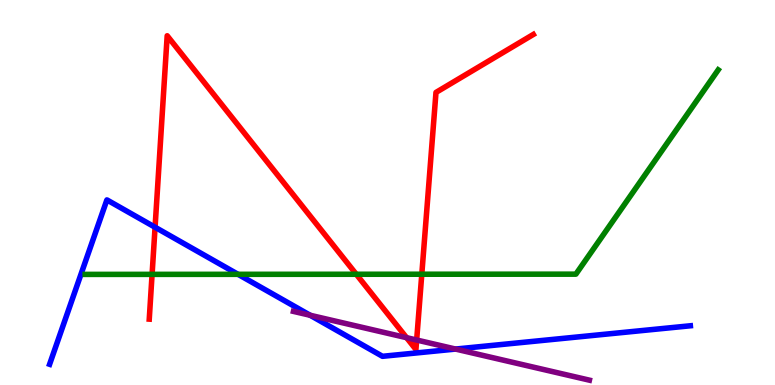[{'lines': ['blue', 'red'], 'intersections': [{'x': 2.0, 'y': 4.1}]}, {'lines': ['green', 'red'], 'intersections': [{'x': 1.96, 'y': 2.87}, {'x': 4.6, 'y': 2.88}, {'x': 5.44, 'y': 2.88}]}, {'lines': ['purple', 'red'], 'intersections': [{'x': 5.25, 'y': 1.23}, {'x': 5.38, 'y': 1.17}]}, {'lines': ['blue', 'green'], 'intersections': [{'x': 3.07, 'y': 2.87}]}, {'lines': ['blue', 'purple'], 'intersections': [{'x': 4.0, 'y': 1.81}, {'x': 5.88, 'y': 0.933}]}, {'lines': ['green', 'purple'], 'intersections': []}]